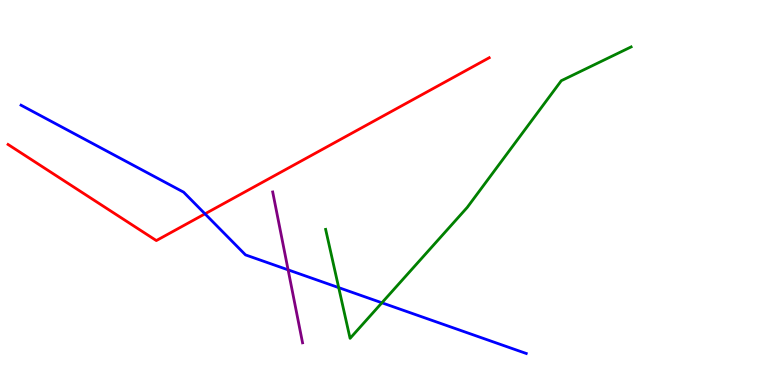[{'lines': ['blue', 'red'], 'intersections': [{'x': 2.65, 'y': 4.45}]}, {'lines': ['green', 'red'], 'intersections': []}, {'lines': ['purple', 'red'], 'intersections': []}, {'lines': ['blue', 'green'], 'intersections': [{'x': 4.37, 'y': 2.53}, {'x': 4.93, 'y': 2.14}]}, {'lines': ['blue', 'purple'], 'intersections': [{'x': 3.72, 'y': 2.99}]}, {'lines': ['green', 'purple'], 'intersections': []}]